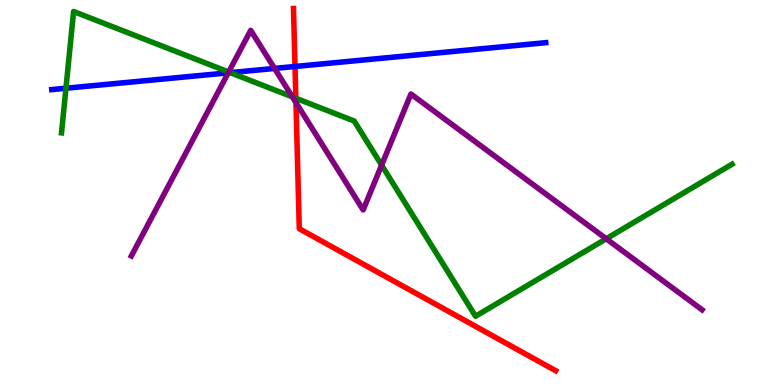[{'lines': ['blue', 'red'], 'intersections': [{'x': 3.81, 'y': 8.27}]}, {'lines': ['green', 'red'], 'intersections': [{'x': 3.82, 'y': 7.45}]}, {'lines': ['purple', 'red'], 'intersections': [{'x': 3.82, 'y': 7.33}]}, {'lines': ['blue', 'green'], 'intersections': [{'x': 0.851, 'y': 7.71}, {'x': 2.97, 'y': 8.11}]}, {'lines': ['blue', 'purple'], 'intersections': [{'x': 2.95, 'y': 8.11}, {'x': 3.54, 'y': 8.22}]}, {'lines': ['green', 'purple'], 'intersections': [{'x': 2.95, 'y': 8.13}, {'x': 3.77, 'y': 7.48}, {'x': 4.92, 'y': 5.71}, {'x': 7.82, 'y': 3.8}]}]